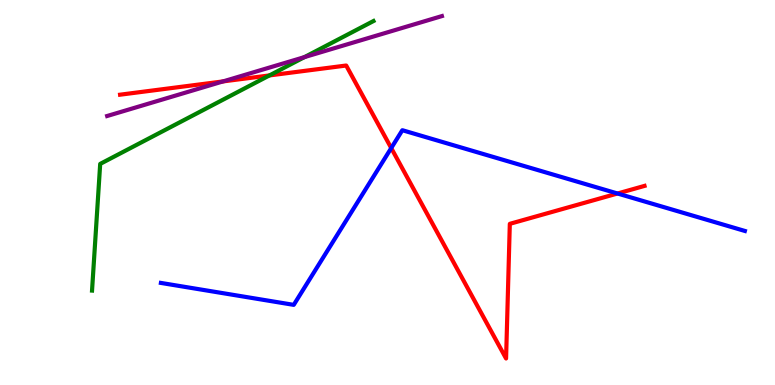[{'lines': ['blue', 'red'], 'intersections': [{'x': 5.05, 'y': 6.15}, {'x': 7.97, 'y': 4.97}]}, {'lines': ['green', 'red'], 'intersections': [{'x': 3.48, 'y': 8.04}]}, {'lines': ['purple', 'red'], 'intersections': [{'x': 2.88, 'y': 7.89}]}, {'lines': ['blue', 'green'], 'intersections': []}, {'lines': ['blue', 'purple'], 'intersections': []}, {'lines': ['green', 'purple'], 'intersections': [{'x': 3.93, 'y': 8.52}]}]